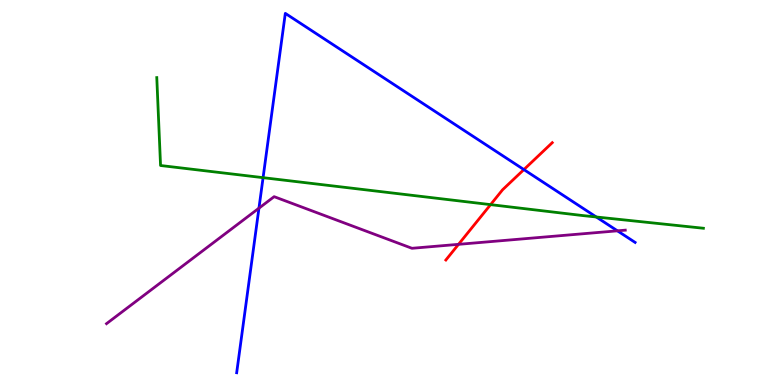[{'lines': ['blue', 'red'], 'intersections': [{'x': 6.76, 'y': 5.6}]}, {'lines': ['green', 'red'], 'intersections': [{'x': 6.33, 'y': 4.68}]}, {'lines': ['purple', 'red'], 'intersections': [{'x': 5.92, 'y': 3.65}]}, {'lines': ['blue', 'green'], 'intersections': [{'x': 3.39, 'y': 5.39}, {'x': 7.69, 'y': 4.36}]}, {'lines': ['blue', 'purple'], 'intersections': [{'x': 3.34, 'y': 4.59}, {'x': 7.97, 'y': 4.0}]}, {'lines': ['green', 'purple'], 'intersections': []}]